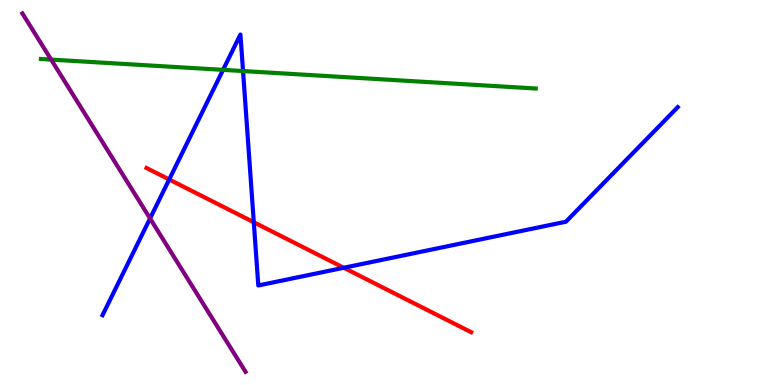[{'lines': ['blue', 'red'], 'intersections': [{'x': 2.18, 'y': 5.34}, {'x': 3.27, 'y': 4.23}, {'x': 4.44, 'y': 3.05}]}, {'lines': ['green', 'red'], 'intersections': []}, {'lines': ['purple', 'red'], 'intersections': []}, {'lines': ['blue', 'green'], 'intersections': [{'x': 2.88, 'y': 8.19}, {'x': 3.14, 'y': 8.15}]}, {'lines': ['blue', 'purple'], 'intersections': [{'x': 1.94, 'y': 4.33}]}, {'lines': ['green', 'purple'], 'intersections': [{'x': 0.66, 'y': 8.45}]}]